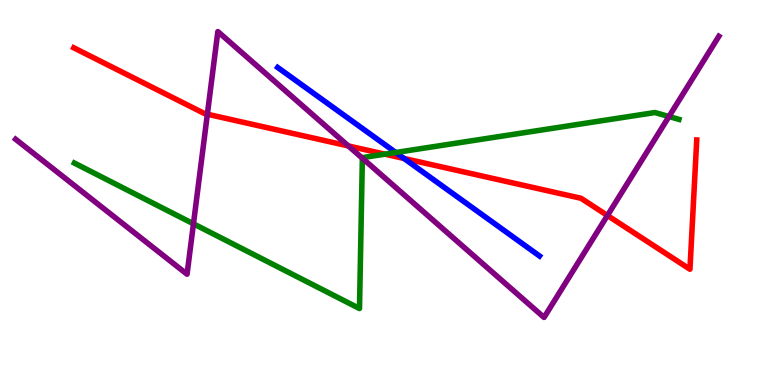[{'lines': ['blue', 'red'], 'intersections': [{'x': 5.21, 'y': 5.88}]}, {'lines': ['green', 'red'], 'intersections': [{'x': 4.97, 'y': 6.0}]}, {'lines': ['purple', 'red'], 'intersections': [{'x': 2.68, 'y': 7.03}, {'x': 4.49, 'y': 6.21}, {'x': 7.84, 'y': 4.4}]}, {'lines': ['blue', 'green'], 'intersections': [{'x': 5.11, 'y': 6.04}]}, {'lines': ['blue', 'purple'], 'intersections': []}, {'lines': ['green', 'purple'], 'intersections': [{'x': 2.5, 'y': 4.19}, {'x': 4.68, 'y': 5.89}, {'x': 8.63, 'y': 6.97}]}]